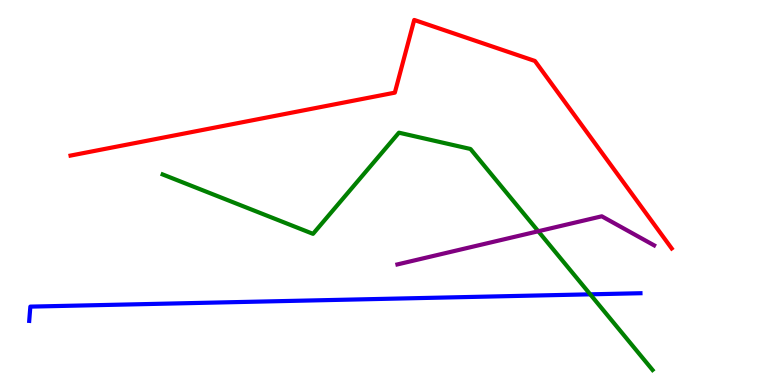[{'lines': ['blue', 'red'], 'intersections': []}, {'lines': ['green', 'red'], 'intersections': []}, {'lines': ['purple', 'red'], 'intersections': []}, {'lines': ['blue', 'green'], 'intersections': [{'x': 7.62, 'y': 2.36}]}, {'lines': ['blue', 'purple'], 'intersections': []}, {'lines': ['green', 'purple'], 'intersections': [{'x': 6.95, 'y': 3.99}]}]